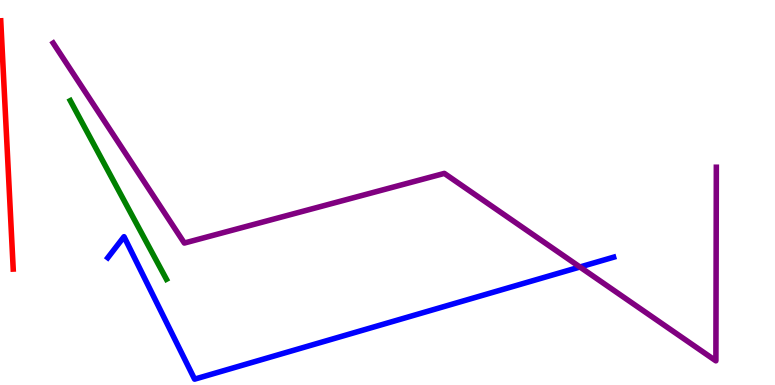[{'lines': ['blue', 'red'], 'intersections': []}, {'lines': ['green', 'red'], 'intersections': []}, {'lines': ['purple', 'red'], 'intersections': []}, {'lines': ['blue', 'green'], 'intersections': []}, {'lines': ['blue', 'purple'], 'intersections': [{'x': 7.48, 'y': 3.06}]}, {'lines': ['green', 'purple'], 'intersections': []}]